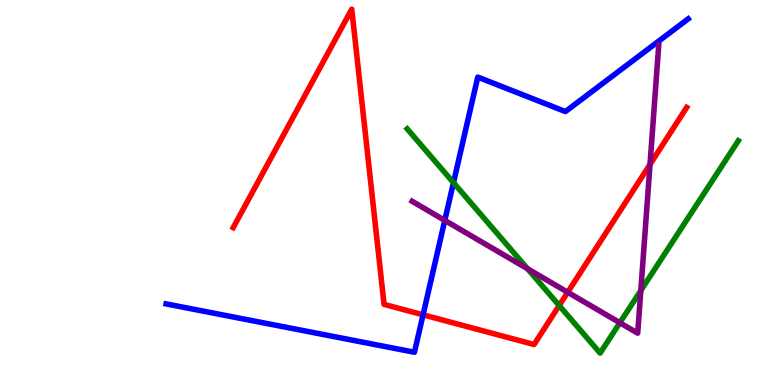[{'lines': ['blue', 'red'], 'intersections': [{'x': 5.46, 'y': 1.82}]}, {'lines': ['green', 'red'], 'intersections': [{'x': 7.22, 'y': 2.06}]}, {'lines': ['purple', 'red'], 'intersections': [{'x': 7.33, 'y': 2.41}, {'x': 8.39, 'y': 5.73}]}, {'lines': ['blue', 'green'], 'intersections': [{'x': 5.85, 'y': 5.26}]}, {'lines': ['blue', 'purple'], 'intersections': [{'x': 5.74, 'y': 4.28}]}, {'lines': ['green', 'purple'], 'intersections': [{'x': 6.81, 'y': 3.02}, {'x': 8.0, 'y': 1.62}, {'x': 8.27, 'y': 2.45}]}]